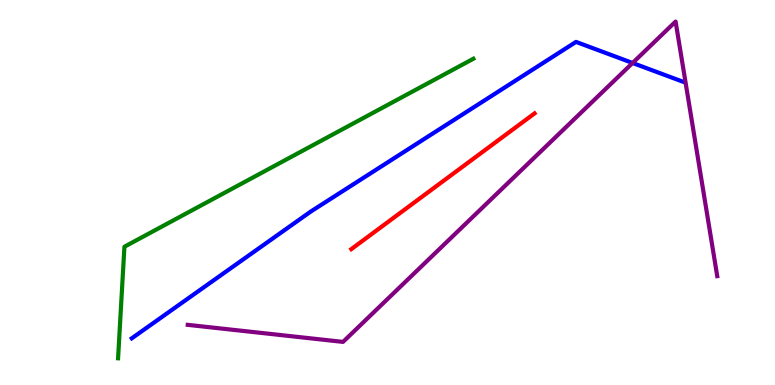[{'lines': ['blue', 'red'], 'intersections': []}, {'lines': ['green', 'red'], 'intersections': []}, {'lines': ['purple', 'red'], 'intersections': []}, {'lines': ['blue', 'green'], 'intersections': []}, {'lines': ['blue', 'purple'], 'intersections': [{'x': 8.16, 'y': 8.36}]}, {'lines': ['green', 'purple'], 'intersections': []}]